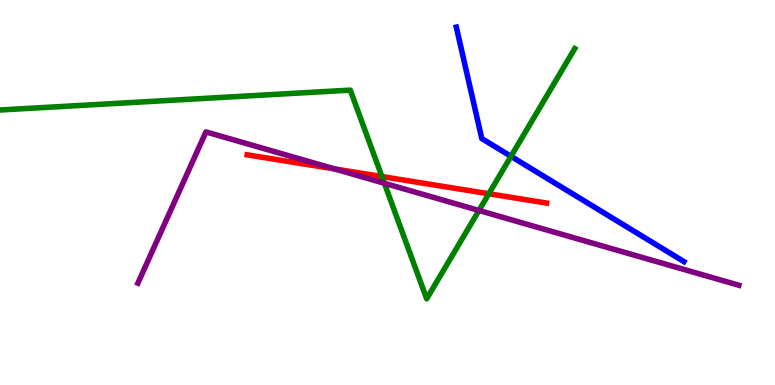[{'lines': ['blue', 'red'], 'intersections': []}, {'lines': ['green', 'red'], 'intersections': [{'x': 4.93, 'y': 5.41}, {'x': 6.31, 'y': 4.97}]}, {'lines': ['purple', 'red'], 'intersections': [{'x': 4.32, 'y': 5.61}]}, {'lines': ['blue', 'green'], 'intersections': [{'x': 6.59, 'y': 5.94}]}, {'lines': ['blue', 'purple'], 'intersections': []}, {'lines': ['green', 'purple'], 'intersections': [{'x': 4.96, 'y': 5.24}, {'x': 6.18, 'y': 4.53}]}]